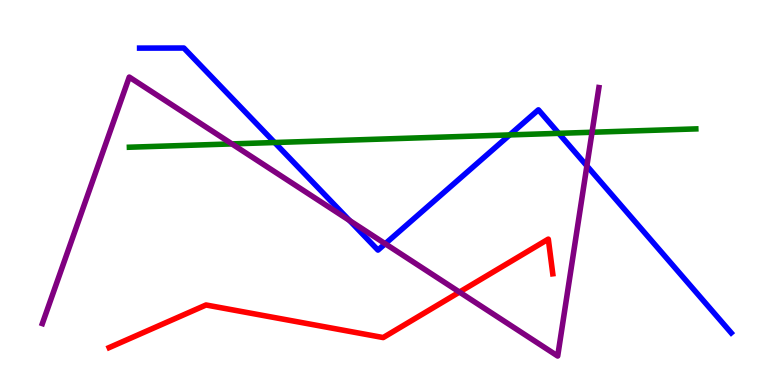[{'lines': ['blue', 'red'], 'intersections': []}, {'lines': ['green', 'red'], 'intersections': []}, {'lines': ['purple', 'red'], 'intersections': [{'x': 5.93, 'y': 2.41}]}, {'lines': ['blue', 'green'], 'intersections': [{'x': 3.54, 'y': 6.3}, {'x': 6.58, 'y': 6.5}, {'x': 7.21, 'y': 6.54}]}, {'lines': ['blue', 'purple'], 'intersections': [{'x': 4.51, 'y': 4.27}, {'x': 4.97, 'y': 3.67}, {'x': 7.57, 'y': 5.69}]}, {'lines': ['green', 'purple'], 'intersections': [{'x': 2.99, 'y': 6.26}, {'x': 7.64, 'y': 6.56}]}]